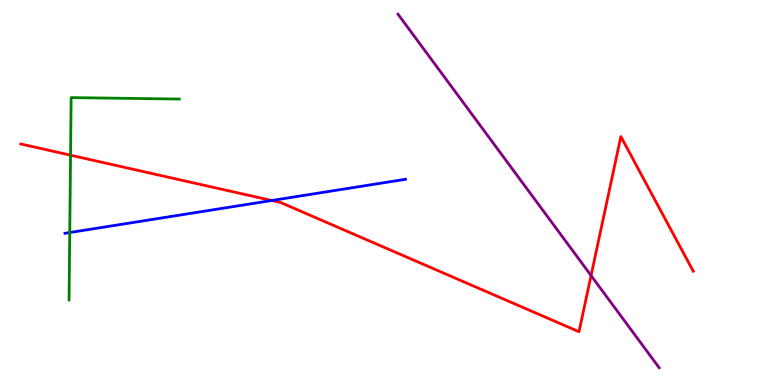[{'lines': ['blue', 'red'], 'intersections': [{'x': 3.51, 'y': 4.79}]}, {'lines': ['green', 'red'], 'intersections': [{'x': 0.91, 'y': 5.97}]}, {'lines': ['purple', 'red'], 'intersections': [{'x': 7.63, 'y': 2.84}]}, {'lines': ['blue', 'green'], 'intersections': [{'x': 0.9, 'y': 3.96}]}, {'lines': ['blue', 'purple'], 'intersections': []}, {'lines': ['green', 'purple'], 'intersections': []}]